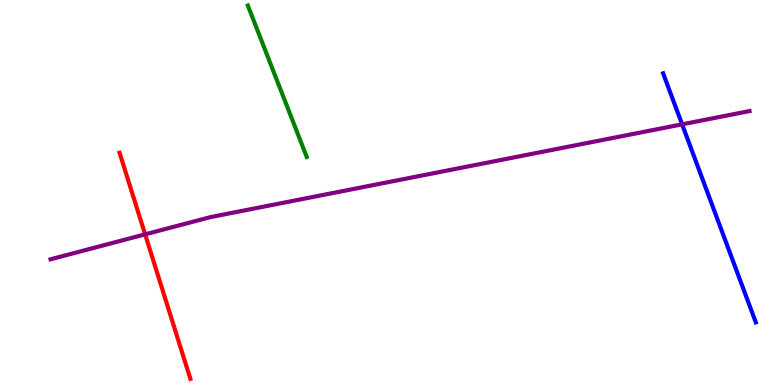[{'lines': ['blue', 'red'], 'intersections': []}, {'lines': ['green', 'red'], 'intersections': []}, {'lines': ['purple', 'red'], 'intersections': [{'x': 1.87, 'y': 3.91}]}, {'lines': ['blue', 'green'], 'intersections': []}, {'lines': ['blue', 'purple'], 'intersections': [{'x': 8.8, 'y': 6.77}]}, {'lines': ['green', 'purple'], 'intersections': []}]